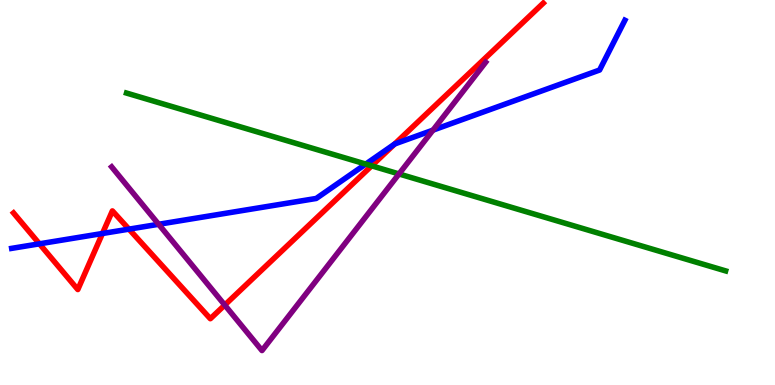[{'lines': ['blue', 'red'], 'intersections': [{'x': 0.509, 'y': 3.67}, {'x': 1.32, 'y': 3.94}, {'x': 1.66, 'y': 4.05}, {'x': 5.09, 'y': 6.26}]}, {'lines': ['green', 'red'], 'intersections': [{'x': 4.8, 'y': 5.69}]}, {'lines': ['purple', 'red'], 'intersections': [{'x': 2.9, 'y': 2.08}]}, {'lines': ['blue', 'green'], 'intersections': [{'x': 4.72, 'y': 5.74}]}, {'lines': ['blue', 'purple'], 'intersections': [{'x': 2.05, 'y': 4.17}, {'x': 5.59, 'y': 6.62}]}, {'lines': ['green', 'purple'], 'intersections': [{'x': 5.15, 'y': 5.48}]}]